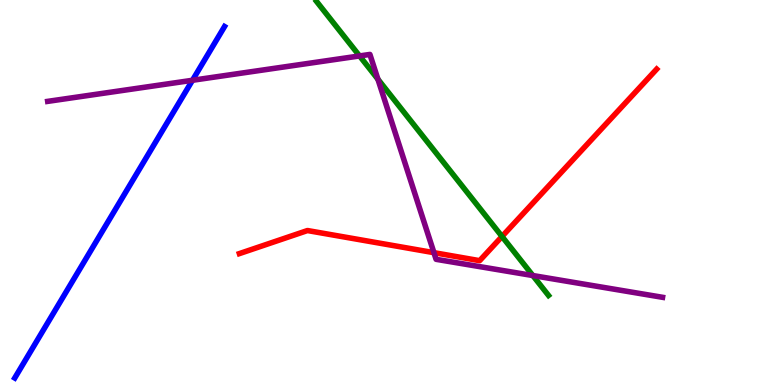[{'lines': ['blue', 'red'], 'intersections': []}, {'lines': ['green', 'red'], 'intersections': [{'x': 6.48, 'y': 3.86}]}, {'lines': ['purple', 'red'], 'intersections': [{'x': 5.6, 'y': 3.44}]}, {'lines': ['blue', 'green'], 'intersections': []}, {'lines': ['blue', 'purple'], 'intersections': [{'x': 2.48, 'y': 7.91}]}, {'lines': ['green', 'purple'], 'intersections': [{'x': 4.64, 'y': 8.55}, {'x': 4.88, 'y': 7.94}, {'x': 6.88, 'y': 2.84}]}]